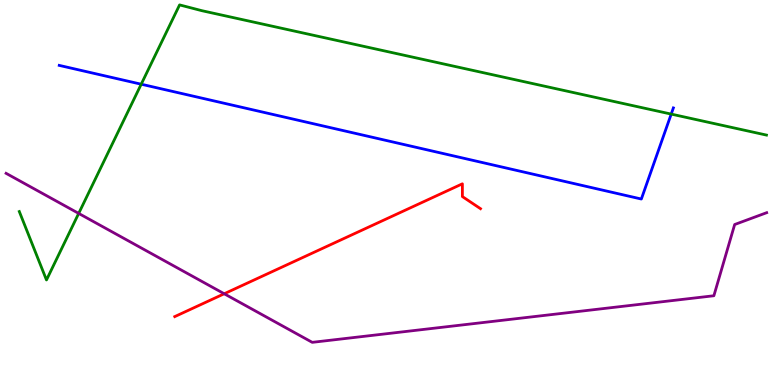[{'lines': ['blue', 'red'], 'intersections': []}, {'lines': ['green', 'red'], 'intersections': []}, {'lines': ['purple', 'red'], 'intersections': [{'x': 2.89, 'y': 2.37}]}, {'lines': ['blue', 'green'], 'intersections': [{'x': 1.82, 'y': 7.81}, {'x': 8.66, 'y': 7.04}]}, {'lines': ['blue', 'purple'], 'intersections': []}, {'lines': ['green', 'purple'], 'intersections': [{'x': 1.02, 'y': 4.46}]}]